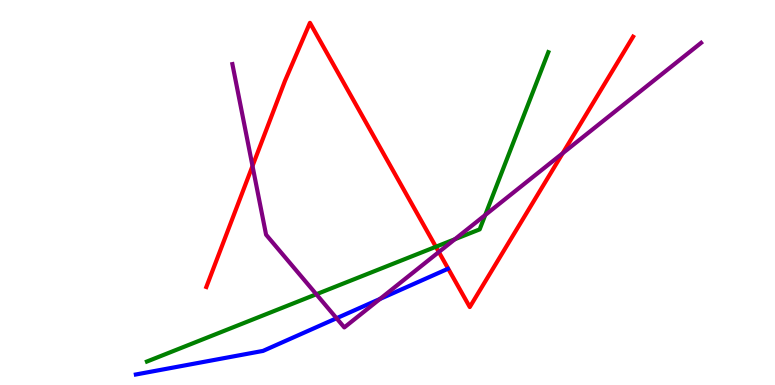[{'lines': ['blue', 'red'], 'intersections': []}, {'lines': ['green', 'red'], 'intersections': [{'x': 5.62, 'y': 3.59}]}, {'lines': ['purple', 'red'], 'intersections': [{'x': 3.26, 'y': 5.69}, {'x': 5.66, 'y': 3.45}, {'x': 7.26, 'y': 6.02}]}, {'lines': ['blue', 'green'], 'intersections': []}, {'lines': ['blue', 'purple'], 'intersections': [{'x': 4.34, 'y': 1.73}, {'x': 4.9, 'y': 2.23}]}, {'lines': ['green', 'purple'], 'intersections': [{'x': 4.08, 'y': 2.36}, {'x': 5.87, 'y': 3.79}, {'x': 6.26, 'y': 4.42}]}]